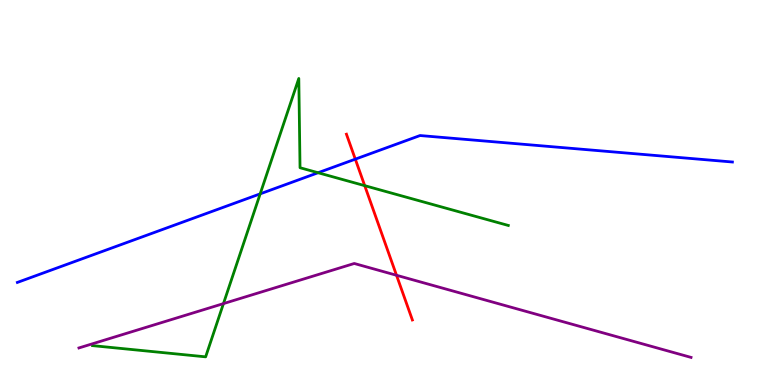[{'lines': ['blue', 'red'], 'intersections': [{'x': 4.58, 'y': 5.87}]}, {'lines': ['green', 'red'], 'intersections': [{'x': 4.71, 'y': 5.18}]}, {'lines': ['purple', 'red'], 'intersections': [{'x': 5.12, 'y': 2.85}]}, {'lines': ['blue', 'green'], 'intersections': [{'x': 3.36, 'y': 4.96}, {'x': 4.1, 'y': 5.51}]}, {'lines': ['blue', 'purple'], 'intersections': []}, {'lines': ['green', 'purple'], 'intersections': [{'x': 2.88, 'y': 2.11}]}]